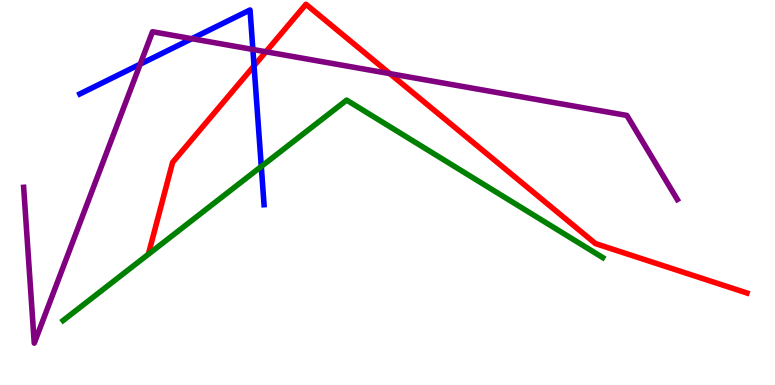[{'lines': ['blue', 'red'], 'intersections': [{'x': 3.28, 'y': 8.29}]}, {'lines': ['green', 'red'], 'intersections': []}, {'lines': ['purple', 'red'], 'intersections': [{'x': 3.43, 'y': 8.66}, {'x': 5.03, 'y': 8.09}]}, {'lines': ['blue', 'green'], 'intersections': [{'x': 3.37, 'y': 5.68}]}, {'lines': ['blue', 'purple'], 'intersections': [{'x': 1.81, 'y': 8.33}, {'x': 2.48, 'y': 8.99}, {'x': 3.26, 'y': 8.72}]}, {'lines': ['green', 'purple'], 'intersections': []}]